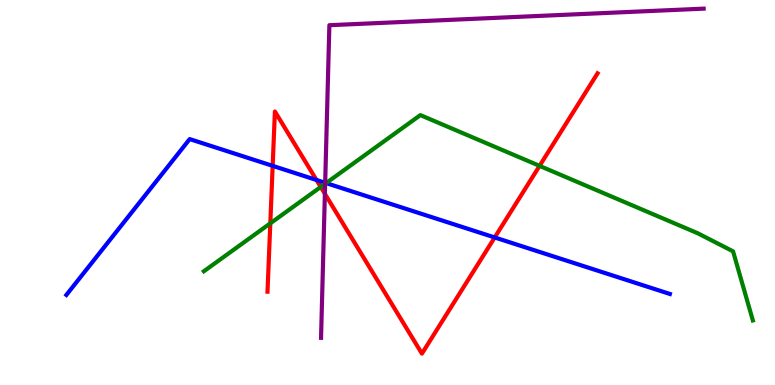[{'lines': ['blue', 'red'], 'intersections': [{'x': 3.52, 'y': 5.69}, {'x': 4.08, 'y': 5.33}, {'x': 6.38, 'y': 3.83}]}, {'lines': ['green', 'red'], 'intersections': [{'x': 3.49, 'y': 4.2}, {'x': 4.14, 'y': 5.14}, {'x': 6.96, 'y': 5.69}]}, {'lines': ['purple', 'red'], 'intersections': [{'x': 4.19, 'y': 4.97}]}, {'lines': ['blue', 'green'], 'intersections': [{'x': 4.21, 'y': 5.24}]}, {'lines': ['blue', 'purple'], 'intersections': [{'x': 4.2, 'y': 5.25}]}, {'lines': ['green', 'purple'], 'intersections': [{'x': 4.2, 'y': 5.23}]}]